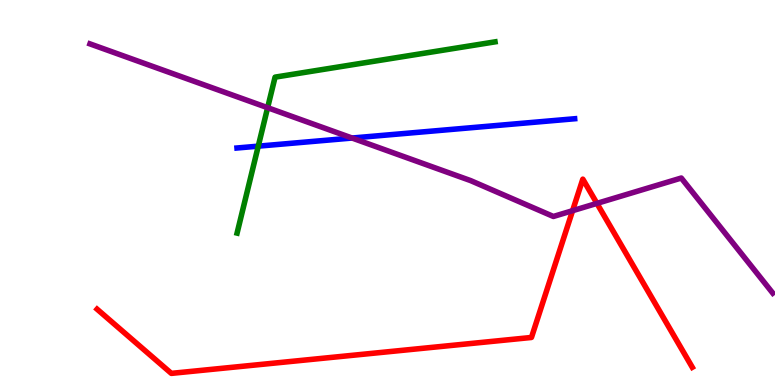[{'lines': ['blue', 'red'], 'intersections': []}, {'lines': ['green', 'red'], 'intersections': []}, {'lines': ['purple', 'red'], 'intersections': [{'x': 7.39, 'y': 4.53}, {'x': 7.7, 'y': 4.72}]}, {'lines': ['blue', 'green'], 'intersections': [{'x': 3.33, 'y': 6.2}]}, {'lines': ['blue', 'purple'], 'intersections': [{'x': 4.54, 'y': 6.41}]}, {'lines': ['green', 'purple'], 'intersections': [{'x': 3.45, 'y': 7.2}]}]